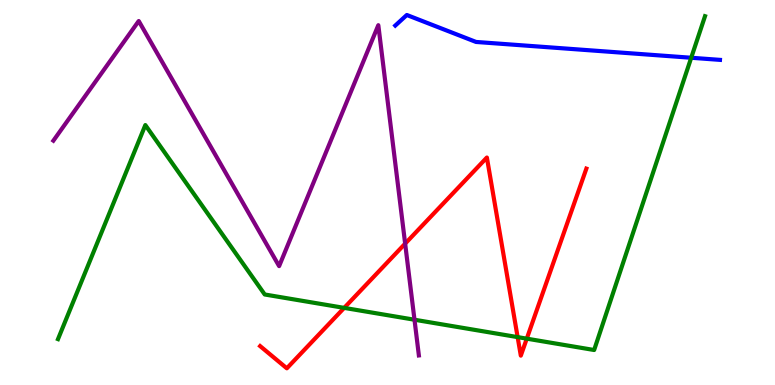[{'lines': ['blue', 'red'], 'intersections': []}, {'lines': ['green', 'red'], 'intersections': [{'x': 4.44, 'y': 2.0}, {'x': 6.68, 'y': 1.24}, {'x': 6.8, 'y': 1.2}]}, {'lines': ['purple', 'red'], 'intersections': [{'x': 5.23, 'y': 3.67}]}, {'lines': ['blue', 'green'], 'intersections': [{'x': 8.92, 'y': 8.5}]}, {'lines': ['blue', 'purple'], 'intersections': []}, {'lines': ['green', 'purple'], 'intersections': [{'x': 5.35, 'y': 1.7}]}]